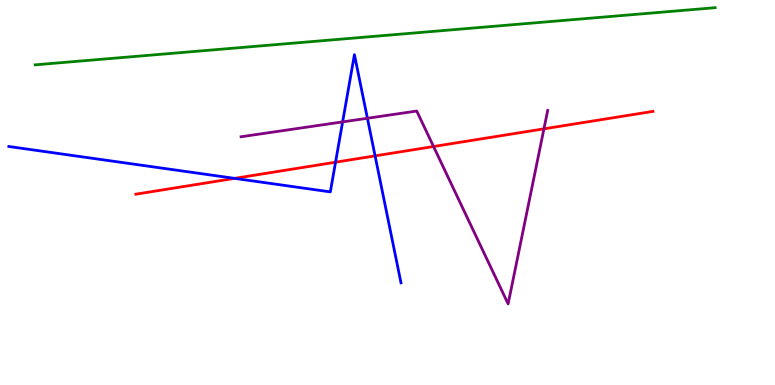[{'lines': ['blue', 'red'], 'intersections': [{'x': 3.03, 'y': 5.37}, {'x': 4.33, 'y': 5.79}, {'x': 4.84, 'y': 5.95}]}, {'lines': ['green', 'red'], 'intersections': []}, {'lines': ['purple', 'red'], 'intersections': [{'x': 5.59, 'y': 6.19}, {'x': 7.02, 'y': 6.65}]}, {'lines': ['blue', 'green'], 'intersections': []}, {'lines': ['blue', 'purple'], 'intersections': [{'x': 4.42, 'y': 6.83}, {'x': 4.74, 'y': 6.93}]}, {'lines': ['green', 'purple'], 'intersections': []}]